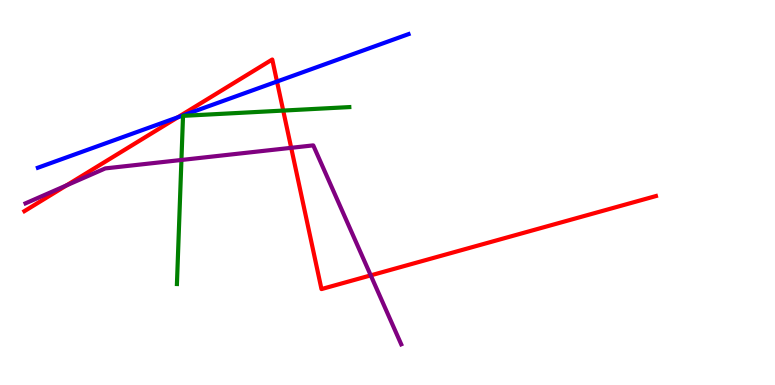[{'lines': ['blue', 'red'], 'intersections': [{'x': 2.29, 'y': 6.95}, {'x': 3.57, 'y': 7.88}]}, {'lines': ['green', 'red'], 'intersections': [{'x': 3.65, 'y': 7.13}]}, {'lines': ['purple', 'red'], 'intersections': [{'x': 0.858, 'y': 5.18}, {'x': 3.76, 'y': 6.16}, {'x': 4.78, 'y': 2.85}]}, {'lines': ['blue', 'green'], 'intersections': []}, {'lines': ['blue', 'purple'], 'intersections': []}, {'lines': ['green', 'purple'], 'intersections': [{'x': 2.34, 'y': 5.84}]}]